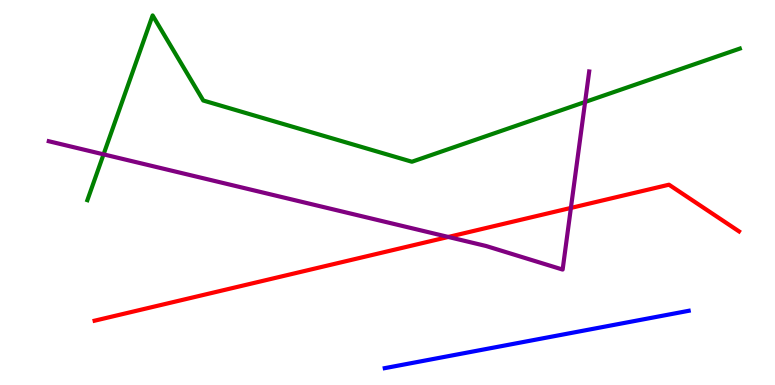[{'lines': ['blue', 'red'], 'intersections': []}, {'lines': ['green', 'red'], 'intersections': []}, {'lines': ['purple', 'red'], 'intersections': [{'x': 5.78, 'y': 3.85}, {'x': 7.37, 'y': 4.6}]}, {'lines': ['blue', 'green'], 'intersections': []}, {'lines': ['blue', 'purple'], 'intersections': []}, {'lines': ['green', 'purple'], 'intersections': [{'x': 1.34, 'y': 5.99}, {'x': 7.55, 'y': 7.35}]}]